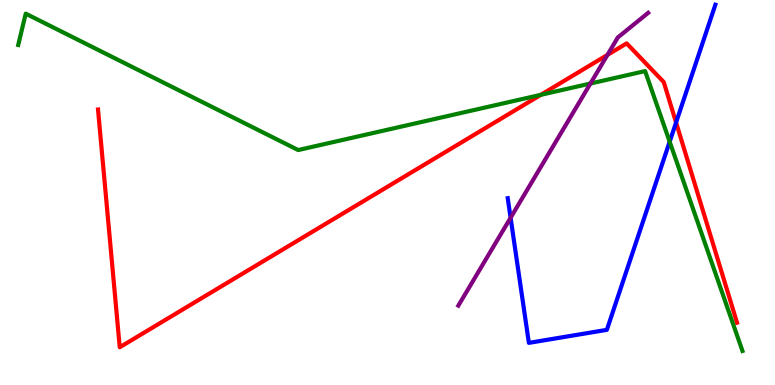[{'lines': ['blue', 'red'], 'intersections': [{'x': 8.72, 'y': 6.82}]}, {'lines': ['green', 'red'], 'intersections': [{'x': 6.98, 'y': 7.54}]}, {'lines': ['purple', 'red'], 'intersections': [{'x': 7.84, 'y': 8.57}]}, {'lines': ['blue', 'green'], 'intersections': [{'x': 8.64, 'y': 6.32}]}, {'lines': ['blue', 'purple'], 'intersections': [{'x': 6.59, 'y': 4.34}]}, {'lines': ['green', 'purple'], 'intersections': [{'x': 7.62, 'y': 7.83}]}]